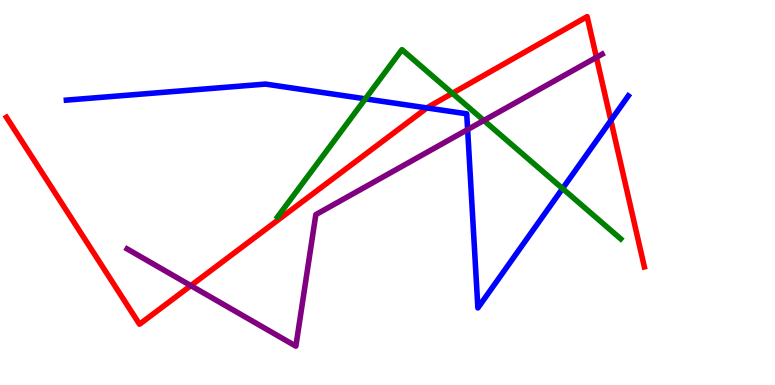[{'lines': ['blue', 'red'], 'intersections': [{'x': 5.51, 'y': 7.2}, {'x': 7.88, 'y': 6.87}]}, {'lines': ['green', 'red'], 'intersections': [{'x': 5.84, 'y': 7.58}]}, {'lines': ['purple', 'red'], 'intersections': [{'x': 2.46, 'y': 2.58}, {'x': 7.7, 'y': 8.51}]}, {'lines': ['blue', 'green'], 'intersections': [{'x': 4.71, 'y': 7.43}, {'x': 7.26, 'y': 5.1}]}, {'lines': ['blue', 'purple'], 'intersections': [{'x': 6.03, 'y': 6.64}]}, {'lines': ['green', 'purple'], 'intersections': [{'x': 6.24, 'y': 6.87}]}]